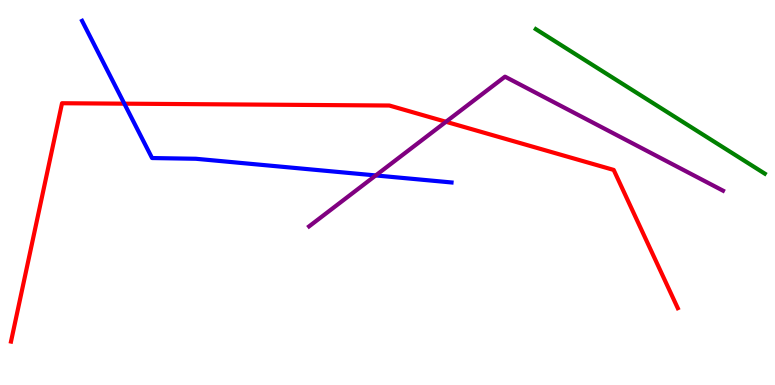[{'lines': ['blue', 'red'], 'intersections': [{'x': 1.6, 'y': 7.31}]}, {'lines': ['green', 'red'], 'intersections': []}, {'lines': ['purple', 'red'], 'intersections': [{'x': 5.75, 'y': 6.84}]}, {'lines': ['blue', 'green'], 'intersections': []}, {'lines': ['blue', 'purple'], 'intersections': [{'x': 4.85, 'y': 5.44}]}, {'lines': ['green', 'purple'], 'intersections': []}]